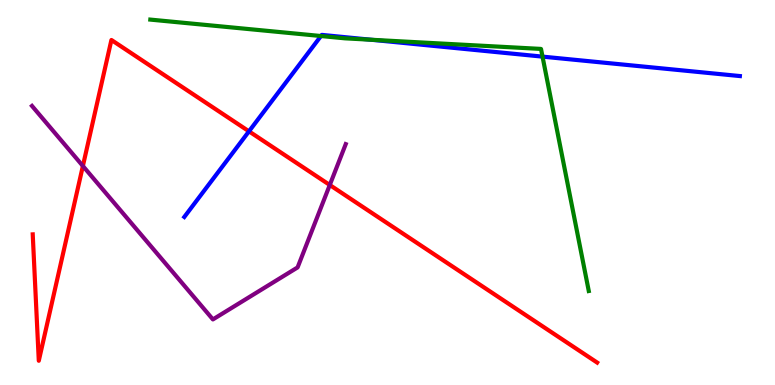[{'lines': ['blue', 'red'], 'intersections': [{'x': 3.21, 'y': 6.59}]}, {'lines': ['green', 'red'], 'intersections': []}, {'lines': ['purple', 'red'], 'intersections': [{'x': 1.07, 'y': 5.69}, {'x': 4.26, 'y': 5.19}]}, {'lines': ['blue', 'green'], 'intersections': [{'x': 4.14, 'y': 9.06}, {'x': 4.79, 'y': 8.97}, {'x': 7.0, 'y': 8.53}]}, {'lines': ['blue', 'purple'], 'intersections': []}, {'lines': ['green', 'purple'], 'intersections': []}]